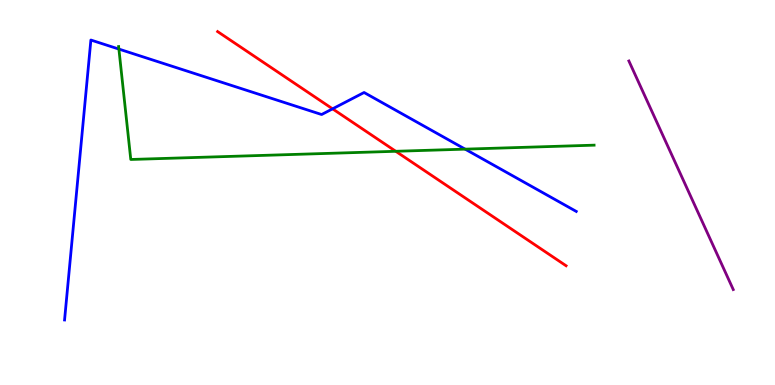[{'lines': ['blue', 'red'], 'intersections': [{'x': 4.29, 'y': 7.17}]}, {'lines': ['green', 'red'], 'intersections': [{'x': 5.11, 'y': 6.07}]}, {'lines': ['purple', 'red'], 'intersections': []}, {'lines': ['blue', 'green'], 'intersections': [{'x': 1.53, 'y': 8.73}, {'x': 6.0, 'y': 6.13}]}, {'lines': ['blue', 'purple'], 'intersections': []}, {'lines': ['green', 'purple'], 'intersections': []}]